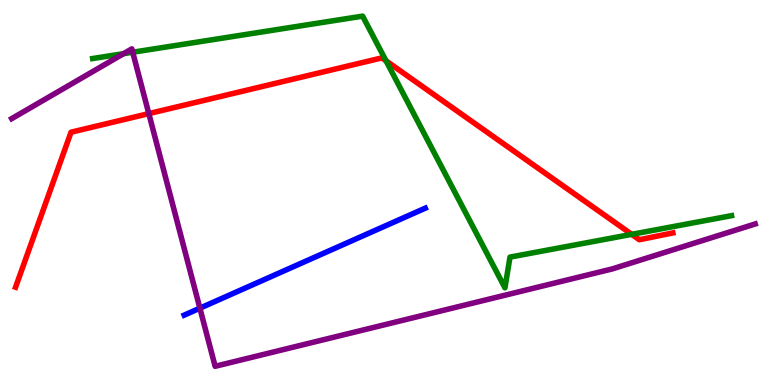[{'lines': ['blue', 'red'], 'intersections': []}, {'lines': ['green', 'red'], 'intersections': [{'x': 4.98, 'y': 8.42}, {'x': 8.15, 'y': 3.91}]}, {'lines': ['purple', 'red'], 'intersections': [{'x': 1.92, 'y': 7.05}]}, {'lines': ['blue', 'green'], 'intersections': []}, {'lines': ['blue', 'purple'], 'intersections': [{'x': 2.58, 'y': 2.0}]}, {'lines': ['green', 'purple'], 'intersections': [{'x': 1.59, 'y': 8.61}, {'x': 1.71, 'y': 8.64}]}]